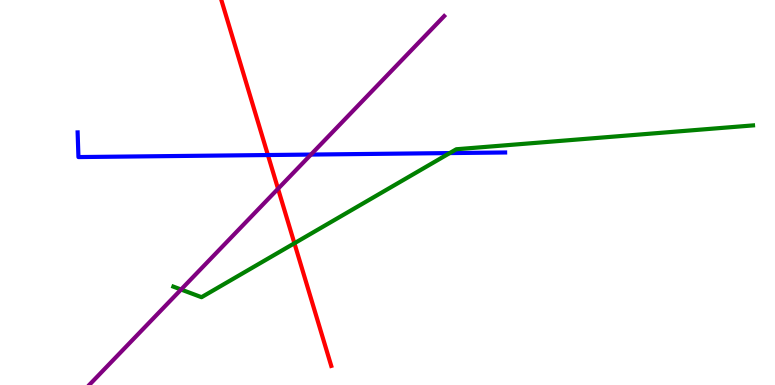[{'lines': ['blue', 'red'], 'intersections': [{'x': 3.46, 'y': 5.97}]}, {'lines': ['green', 'red'], 'intersections': [{'x': 3.8, 'y': 3.68}]}, {'lines': ['purple', 'red'], 'intersections': [{'x': 3.59, 'y': 5.1}]}, {'lines': ['blue', 'green'], 'intersections': [{'x': 5.8, 'y': 6.02}]}, {'lines': ['blue', 'purple'], 'intersections': [{'x': 4.01, 'y': 5.99}]}, {'lines': ['green', 'purple'], 'intersections': [{'x': 2.34, 'y': 2.48}]}]